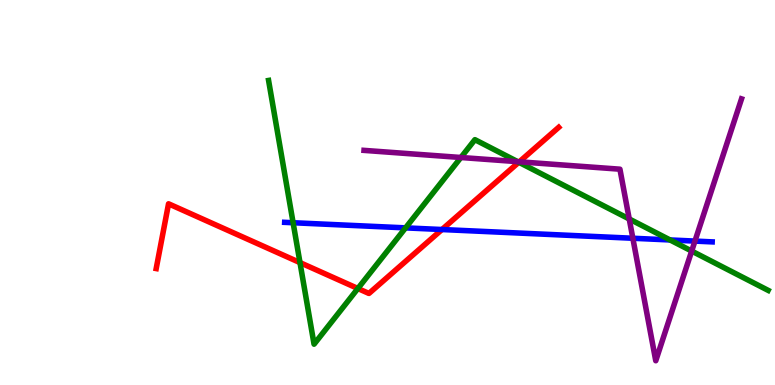[{'lines': ['blue', 'red'], 'intersections': [{'x': 5.7, 'y': 4.04}]}, {'lines': ['green', 'red'], 'intersections': [{'x': 3.87, 'y': 3.18}, {'x': 4.62, 'y': 2.51}, {'x': 6.69, 'y': 5.79}]}, {'lines': ['purple', 'red'], 'intersections': [{'x': 6.7, 'y': 5.8}]}, {'lines': ['blue', 'green'], 'intersections': [{'x': 3.78, 'y': 4.21}, {'x': 5.23, 'y': 4.08}, {'x': 8.65, 'y': 3.77}]}, {'lines': ['blue', 'purple'], 'intersections': [{'x': 8.17, 'y': 3.81}, {'x': 8.97, 'y': 3.74}]}, {'lines': ['green', 'purple'], 'intersections': [{'x': 5.95, 'y': 5.91}, {'x': 6.68, 'y': 5.8}, {'x': 8.12, 'y': 4.31}, {'x': 8.92, 'y': 3.48}]}]